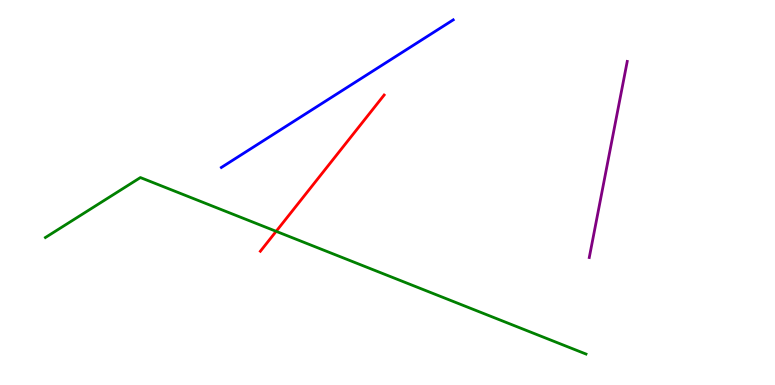[{'lines': ['blue', 'red'], 'intersections': []}, {'lines': ['green', 'red'], 'intersections': [{'x': 3.56, 'y': 3.99}]}, {'lines': ['purple', 'red'], 'intersections': []}, {'lines': ['blue', 'green'], 'intersections': []}, {'lines': ['blue', 'purple'], 'intersections': []}, {'lines': ['green', 'purple'], 'intersections': []}]